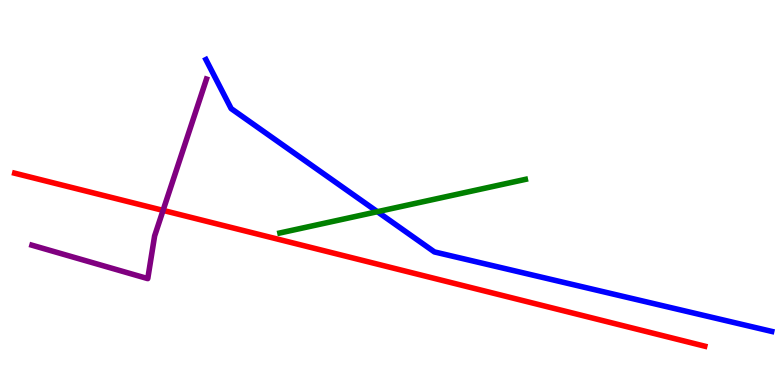[{'lines': ['blue', 'red'], 'intersections': []}, {'lines': ['green', 'red'], 'intersections': []}, {'lines': ['purple', 'red'], 'intersections': [{'x': 2.1, 'y': 4.54}]}, {'lines': ['blue', 'green'], 'intersections': [{'x': 4.87, 'y': 4.5}]}, {'lines': ['blue', 'purple'], 'intersections': []}, {'lines': ['green', 'purple'], 'intersections': []}]